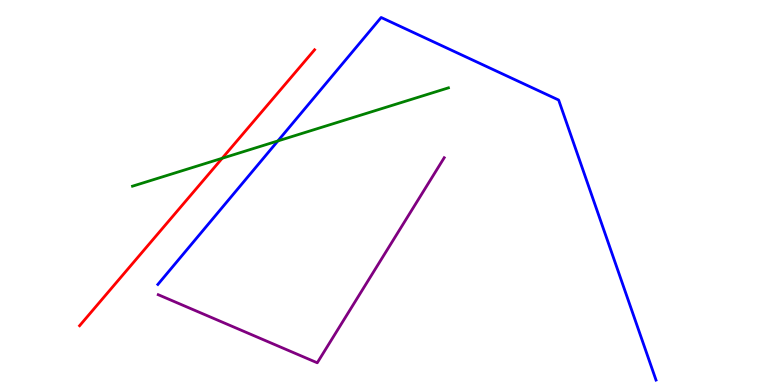[{'lines': ['blue', 'red'], 'intersections': []}, {'lines': ['green', 'red'], 'intersections': [{'x': 2.87, 'y': 5.89}]}, {'lines': ['purple', 'red'], 'intersections': []}, {'lines': ['blue', 'green'], 'intersections': [{'x': 3.59, 'y': 6.34}]}, {'lines': ['blue', 'purple'], 'intersections': []}, {'lines': ['green', 'purple'], 'intersections': []}]